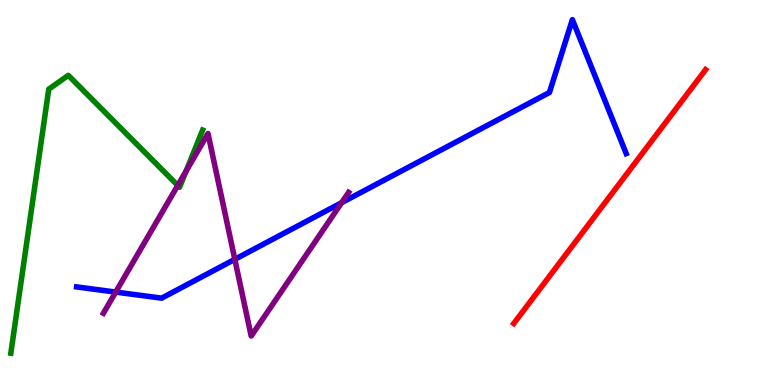[{'lines': ['blue', 'red'], 'intersections': []}, {'lines': ['green', 'red'], 'intersections': []}, {'lines': ['purple', 'red'], 'intersections': []}, {'lines': ['blue', 'green'], 'intersections': []}, {'lines': ['blue', 'purple'], 'intersections': [{'x': 1.49, 'y': 2.41}, {'x': 3.03, 'y': 3.26}, {'x': 4.41, 'y': 4.74}]}, {'lines': ['green', 'purple'], 'intersections': [{'x': 2.29, 'y': 5.18}, {'x': 2.4, 'y': 5.56}]}]